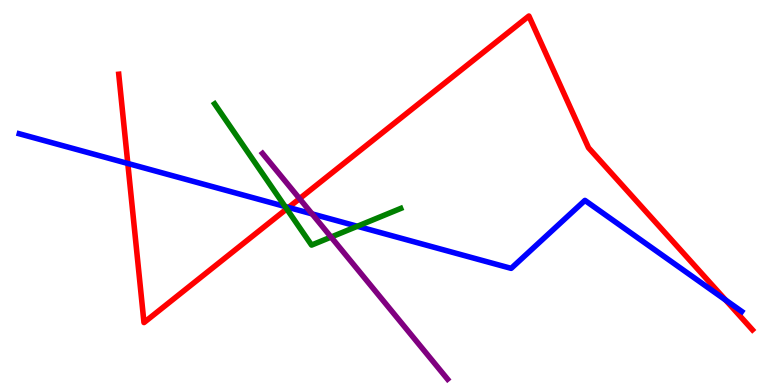[{'lines': ['blue', 'red'], 'intersections': [{'x': 1.65, 'y': 5.75}, {'x': 3.72, 'y': 4.61}, {'x': 9.36, 'y': 2.21}]}, {'lines': ['green', 'red'], 'intersections': [{'x': 3.7, 'y': 4.57}]}, {'lines': ['purple', 'red'], 'intersections': [{'x': 3.87, 'y': 4.84}]}, {'lines': ['blue', 'green'], 'intersections': [{'x': 3.68, 'y': 4.64}, {'x': 4.61, 'y': 4.12}]}, {'lines': ['blue', 'purple'], 'intersections': [{'x': 4.03, 'y': 4.44}]}, {'lines': ['green', 'purple'], 'intersections': [{'x': 4.27, 'y': 3.84}]}]